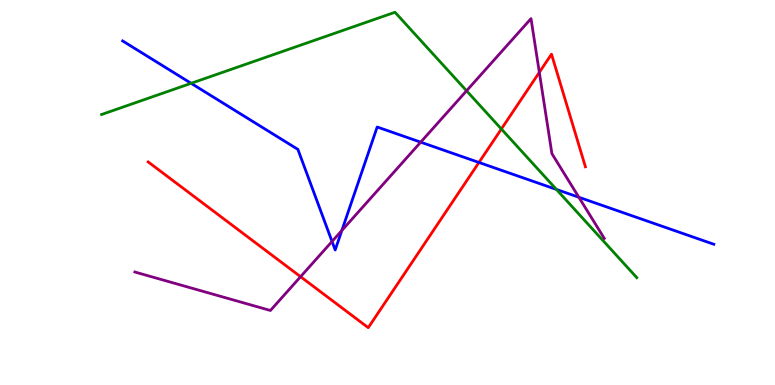[{'lines': ['blue', 'red'], 'intersections': [{'x': 6.18, 'y': 5.78}]}, {'lines': ['green', 'red'], 'intersections': [{'x': 6.47, 'y': 6.65}]}, {'lines': ['purple', 'red'], 'intersections': [{'x': 3.88, 'y': 2.81}, {'x': 6.96, 'y': 8.12}]}, {'lines': ['blue', 'green'], 'intersections': [{'x': 2.47, 'y': 7.84}, {'x': 7.18, 'y': 5.08}]}, {'lines': ['blue', 'purple'], 'intersections': [{'x': 4.28, 'y': 3.73}, {'x': 4.41, 'y': 4.01}, {'x': 5.43, 'y': 6.31}, {'x': 7.47, 'y': 4.88}]}, {'lines': ['green', 'purple'], 'intersections': [{'x': 6.02, 'y': 7.64}]}]